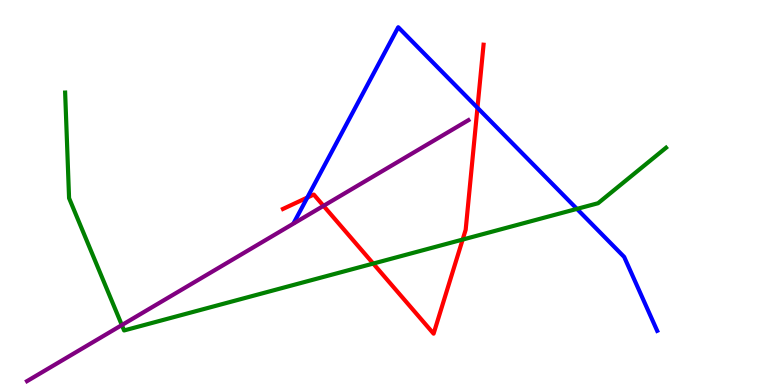[{'lines': ['blue', 'red'], 'intersections': [{'x': 3.97, 'y': 4.87}, {'x': 6.16, 'y': 7.2}]}, {'lines': ['green', 'red'], 'intersections': [{'x': 4.82, 'y': 3.15}, {'x': 5.97, 'y': 3.78}]}, {'lines': ['purple', 'red'], 'intersections': [{'x': 4.17, 'y': 4.65}]}, {'lines': ['blue', 'green'], 'intersections': [{'x': 7.44, 'y': 4.57}]}, {'lines': ['blue', 'purple'], 'intersections': []}, {'lines': ['green', 'purple'], 'intersections': [{'x': 1.57, 'y': 1.56}]}]